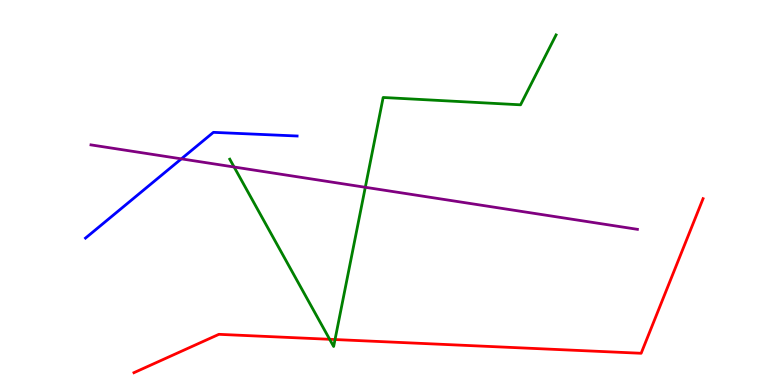[{'lines': ['blue', 'red'], 'intersections': []}, {'lines': ['green', 'red'], 'intersections': [{'x': 4.25, 'y': 1.19}, {'x': 4.32, 'y': 1.18}]}, {'lines': ['purple', 'red'], 'intersections': []}, {'lines': ['blue', 'green'], 'intersections': []}, {'lines': ['blue', 'purple'], 'intersections': [{'x': 2.34, 'y': 5.87}]}, {'lines': ['green', 'purple'], 'intersections': [{'x': 3.02, 'y': 5.66}, {'x': 4.71, 'y': 5.14}]}]